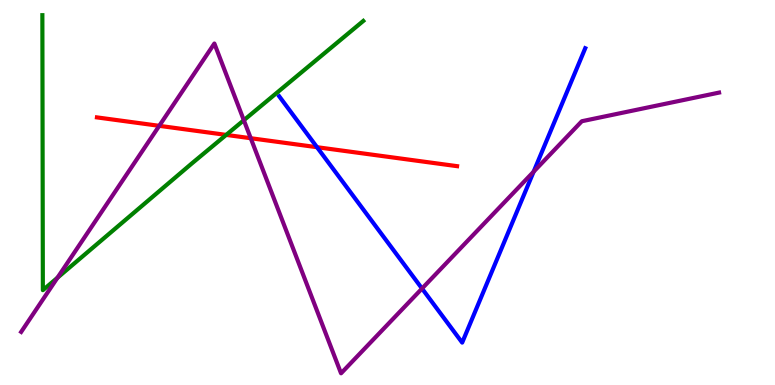[{'lines': ['blue', 'red'], 'intersections': [{'x': 4.09, 'y': 6.18}]}, {'lines': ['green', 'red'], 'intersections': [{'x': 2.92, 'y': 6.5}]}, {'lines': ['purple', 'red'], 'intersections': [{'x': 2.05, 'y': 6.73}, {'x': 3.24, 'y': 6.41}]}, {'lines': ['blue', 'green'], 'intersections': []}, {'lines': ['blue', 'purple'], 'intersections': [{'x': 5.45, 'y': 2.51}, {'x': 6.89, 'y': 5.54}]}, {'lines': ['green', 'purple'], 'intersections': [{'x': 0.741, 'y': 2.79}, {'x': 3.15, 'y': 6.88}]}]